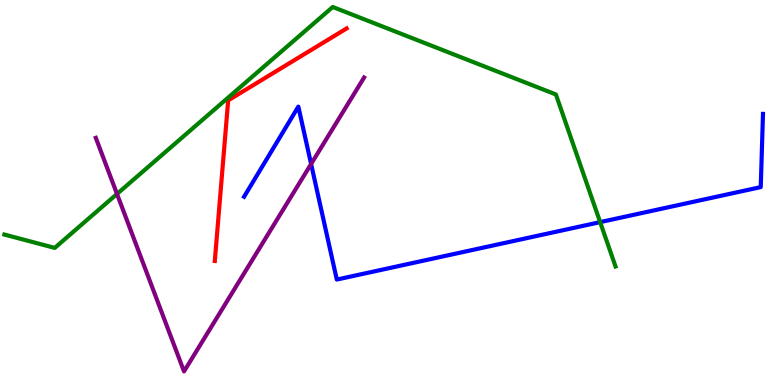[{'lines': ['blue', 'red'], 'intersections': []}, {'lines': ['green', 'red'], 'intersections': []}, {'lines': ['purple', 'red'], 'intersections': []}, {'lines': ['blue', 'green'], 'intersections': [{'x': 7.74, 'y': 4.23}]}, {'lines': ['blue', 'purple'], 'intersections': [{'x': 4.01, 'y': 5.74}]}, {'lines': ['green', 'purple'], 'intersections': [{'x': 1.51, 'y': 4.96}]}]